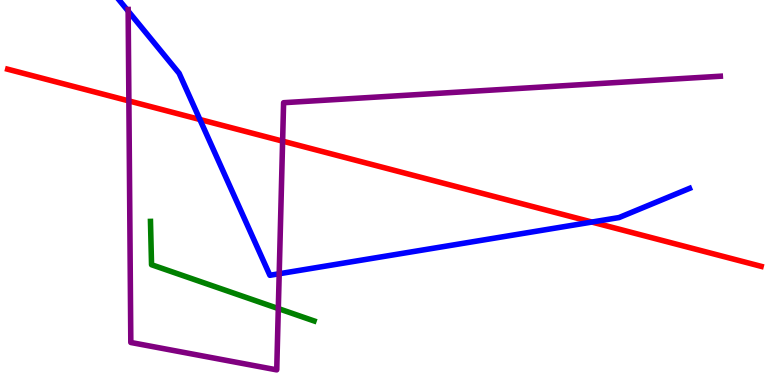[{'lines': ['blue', 'red'], 'intersections': [{'x': 2.58, 'y': 6.9}, {'x': 7.64, 'y': 4.23}]}, {'lines': ['green', 'red'], 'intersections': []}, {'lines': ['purple', 'red'], 'intersections': [{'x': 1.66, 'y': 7.38}, {'x': 3.65, 'y': 6.33}]}, {'lines': ['blue', 'green'], 'intersections': []}, {'lines': ['blue', 'purple'], 'intersections': [{'x': 1.65, 'y': 9.71}, {'x': 3.6, 'y': 2.89}]}, {'lines': ['green', 'purple'], 'intersections': [{'x': 3.59, 'y': 1.99}]}]